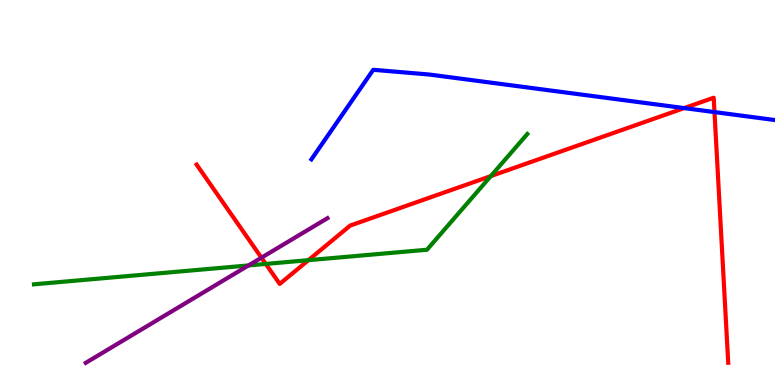[{'lines': ['blue', 'red'], 'intersections': [{'x': 8.83, 'y': 7.19}, {'x': 9.22, 'y': 7.09}]}, {'lines': ['green', 'red'], 'intersections': [{'x': 3.43, 'y': 3.14}, {'x': 3.98, 'y': 3.24}, {'x': 6.33, 'y': 5.43}]}, {'lines': ['purple', 'red'], 'intersections': [{'x': 3.37, 'y': 3.31}]}, {'lines': ['blue', 'green'], 'intersections': []}, {'lines': ['blue', 'purple'], 'intersections': []}, {'lines': ['green', 'purple'], 'intersections': [{'x': 3.21, 'y': 3.11}]}]